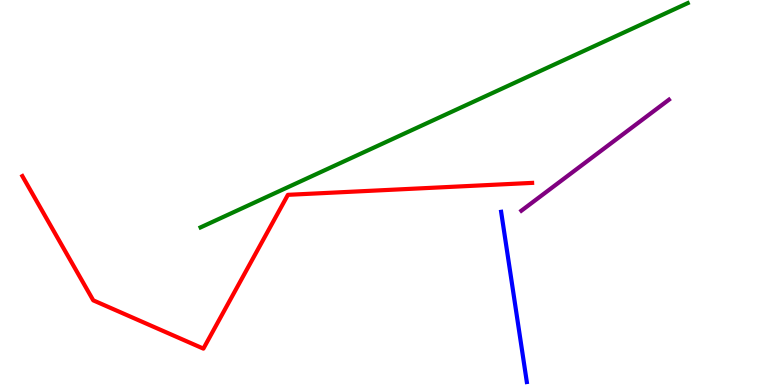[{'lines': ['blue', 'red'], 'intersections': []}, {'lines': ['green', 'red'], 'intersections': []}, {'lines': ['purple', 'red'], 'intersections': []}, {'lines': ['blue', 'green'], 'intersections': []}, {'lines': ['blue', 'purple'], 'intersections': []}, {'lines': ['green', 'purple'], 'intersections': []}]